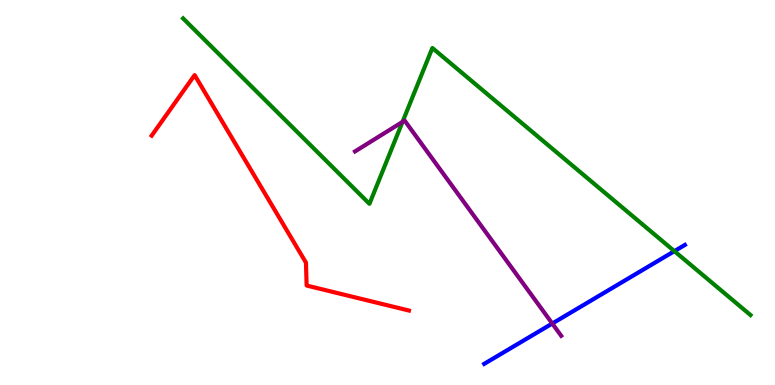[{'lines': ['blue', 'red'], 'intersections': []}, {'lines': ['green', 'red'], 'intersections': []}, {'lines': ['purple', 'red'], 'intersections': []}, {'lines': ['blue', 'green'], 'intersections': [{'x': 8.7, 'y': 3.48}]}, {'lines': ['blue', 'purple'], 'intersections': [{'x': 7.13, 'y': 1.6}]}, {'lines': ['green', 'purple'], 'intersections': [{'x': 5.19, 'y': 6.83}]}]